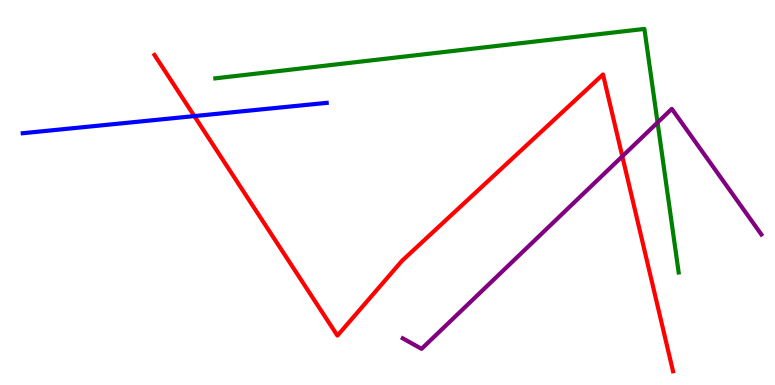[{'lines': ['blue', 'red'], 'intersections': [{'x': 2.51, 'y': 6.98}]}, {'lines': ['green', 'red'], 'intersections': []}, {'lines': ['purple', 'red'], 'intersections': [{'x': 8.03, 'y': 5.94}]}, {'lines': ['blue', 'green'], 'intersections': []}, {'lines': ['blue', 'purple'], 'intersections': []}, {'lines': ['green', 'purple'], 'intersections': [{'x': 8.48, 'y': 6.82}]}]